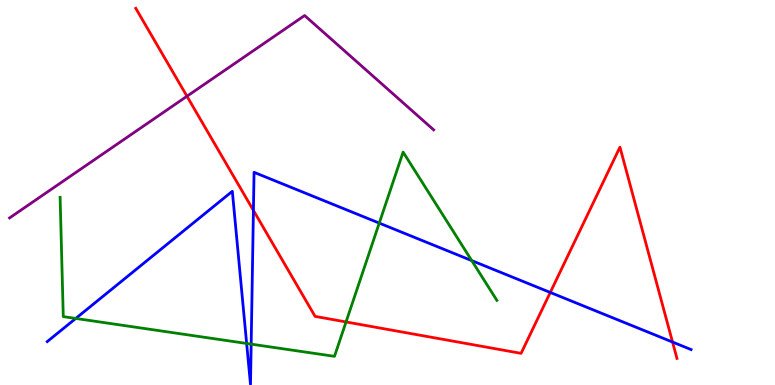[{'lines': ['blue', 'red'], 'intersections': [{'x': 3.27, 'y': 4.53}, {'x': 7.1, 'y': 2.4}, {'x': 8.68, 'y': 1.12}]}, {'lines': ['green', 'red'], 'intersections': [{'x': 4.47, 'y': 1.64}]}, {'lines': ['purple', 'red'], 'intersections': [{'x': 2.41, 'y': 7.5}]}, {'lines': ['blue', 'green'], 'intersections': [{'x': 0.977, 'y': 1.73}, {'x': 3.18, 'y': 1.08}, {'x': 3.24, 'y': 1.06}, {'x': 4.89, 'y': 4.21}, {'x': 6.09, 'y': 3.23}]}, {'lines': ['blue', 'purple'], 'intersections': []}, {'lines': ['green', 'purple'], 'intersections': []}]